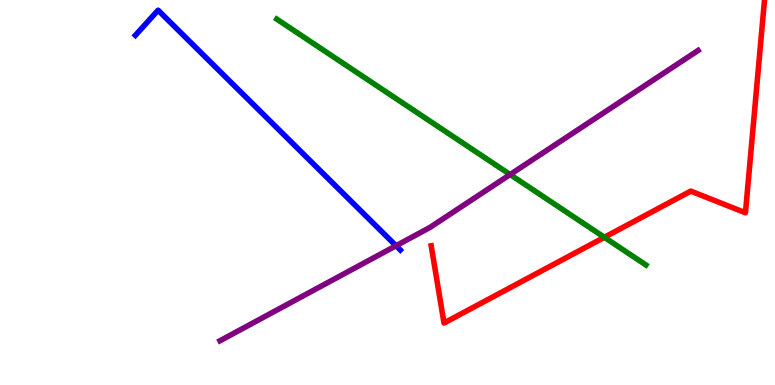[{'lines': ['blue', 'red'], 'intersections': []}, {'lines': ['green', 'red'], 'intersections': [{'x': 7.8, 'y': 3.84}]}, {'lines': ['purple', 'red'], 'intersections': []}, {'lines': ['blue', 'green'], 'intersections': []}, {'lines': ['blue', 'purple'], 'intersections': [{'x': 5.11, 'y': 3.62}]}, {'lines': ['green', 'purple'], 'intersections': [{'x': 6.58, 'y': 5.47}]}]